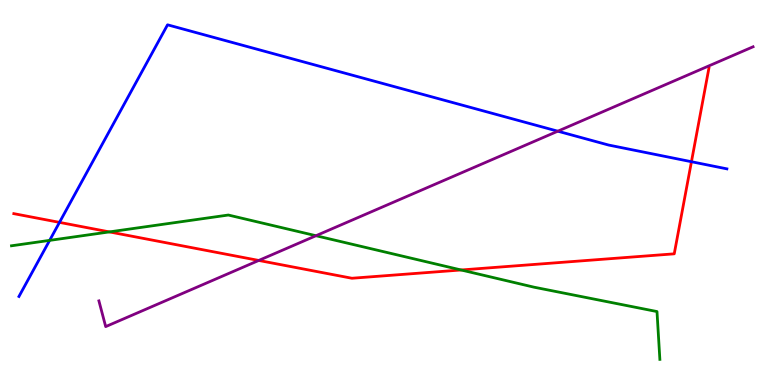[{'lines': ['blue', 'red'], 'intersections': [{'x': 0.768, 'y': 4.22}, {'x': 8.92, 'y': 5.8}]}, {'lines': ['green', 'red'], 'intersections': [{'x': 1.41, 'y': 3.98}, {'x': 5.95, 'y': 2.99}]}, {'lines': ['purple', 'red'], 'intersections': [{'x': 3.34, 'y': 3.24}]}, {'lines': ['blue', 'green'], 'intersections': [{'x': 0.641, 'y': 3.76}]}, {'lines': ['blue', 'purple'], 'intersections': [{'x': 7.2, 'y': 6.59}]}, {'lines': ['green', 'purple'], 'intersections': [{'x': 4.08, 'y': 3.88}]}]